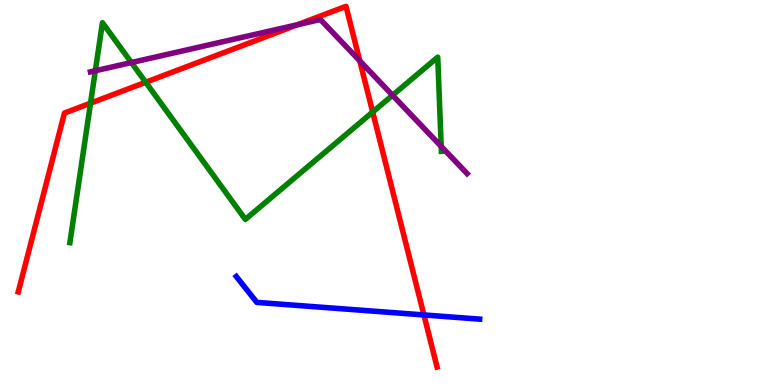[{'lines': ['blue', 'red'], 'intersections': [{'x': 5.47, 'y': 1.82}]}, {'lines': ['green', 'red'], 'intersections': [{'x': 1.17, 'y': 7.32}, {'x': 1.88, 'y': 7.86}, {'x': 4.81, 'y': 7.09}]}, {'lines': ['purple', 'red'], 'intersections': [{'x': 3.84, 'y': 9.36}, {'x': 4.64, 'y': 8.42}]}, {'lines': ['blue', 'green'], 'intersections': []}, {'lines': ['blue', 'purple'], 'intersections': []}, {'lines': ['green', 'purple'], 'intersections': [{'x': 1.23, 'y': 8.16}, {'x': 1.7, 'y': 8.38}, {'x': 5.07, 'y': 7.53}, {'x': 5.69, 'y': 6.2}]}]